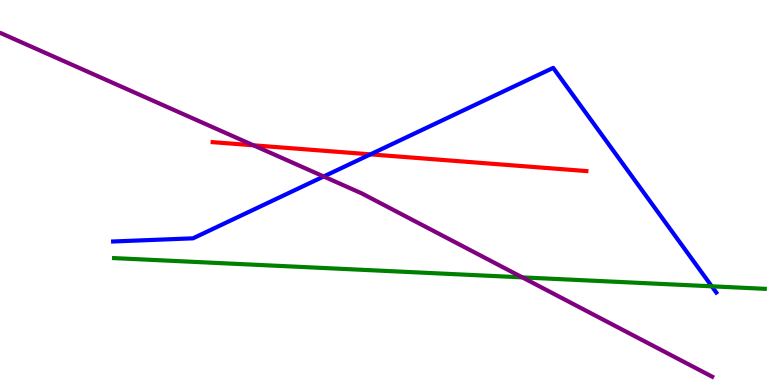[{'lines': ['blue', 'red'], 'intersections': [{'x': 4.78, 'y': 5.99}]}, {'lines': ['green', 'red'], 'intersections': []}, {'lines': ['purple', 'red'], 'intersections': [{'x': 3.27, 'y': 6.23}]}, {'lines': ['blue', 'green'], 'intersections': [{'x': 9.18, 'y': 2.56}]}, {'lines': ['blue', 'purple'], 'intersections': [{'x': 4.18, 'y': 5.42}]}, {'lines': ['green', 'purple'], 'intersections': [{'x': 6.74, 'y': 2.8}]}]